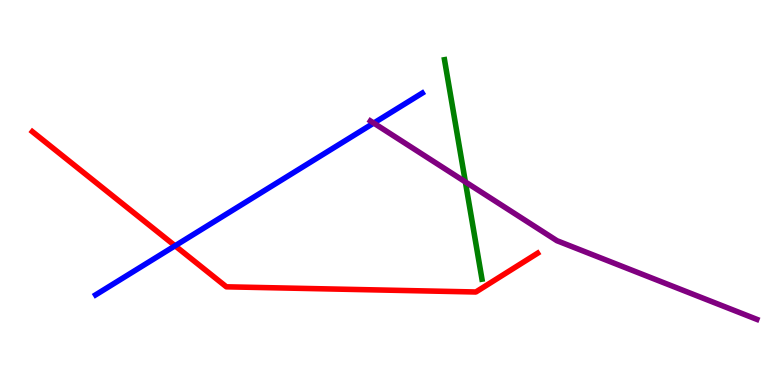[{'lines': ['blue', 'red'], 'intersections': [{'x': 2.26, 'y': 3.62}]}, {'lines': ['green', 'red'], 'intersections': []}, {'lines': ['purple', 'red'], 'intersections': []}, {'lines': ['blue', 'green'], 'intersections': []}, {'lines': ['blue', 'purple'], 'intersections': [{'x': 4.82, 'y': 6.8}]}, {'lines': ['green', 'purple'], 'intersections': [{'x': 6.0, 'y': 5.28}]}]